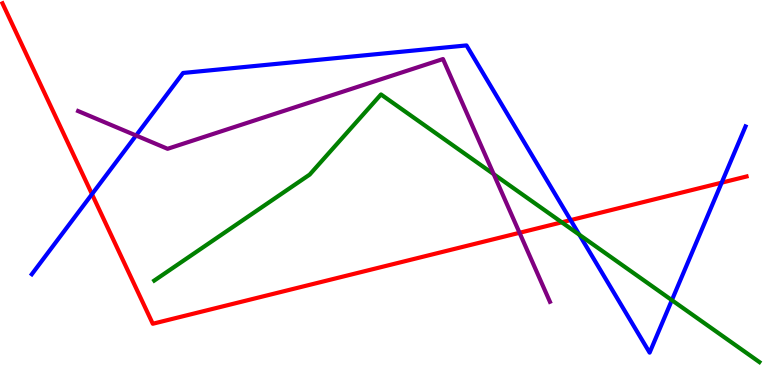[{'lines': ['blue', 'red'], 'intersections': [{'x': 1.19, 'y': 4.96}, {'x': 7.36, 'y': 4.28}, {'x': 9.31, 'y': 5.26}]}, {'lines': ['green', 'red'], 'intersections': [{'x': 7.25, 'y': 4.23}]}, {'lines': ['purple', 'red'], 'intersections': [{'x': 6.7, 'y': 3.95}]}, {'lines': ['blue', 'green'], 'intersections': [{'x': 7.48, 'y': 3.9}, {'x': 8.67, 'y': 2.2}]}, {'lines': ['blue', 'purple'], 'intersections': [{'x': 1.76, 'y': 6.48}]}, {'lines': ['green', 'purple'], 'intersections': [{'x': 6.37, 'y': 5.48}]}]